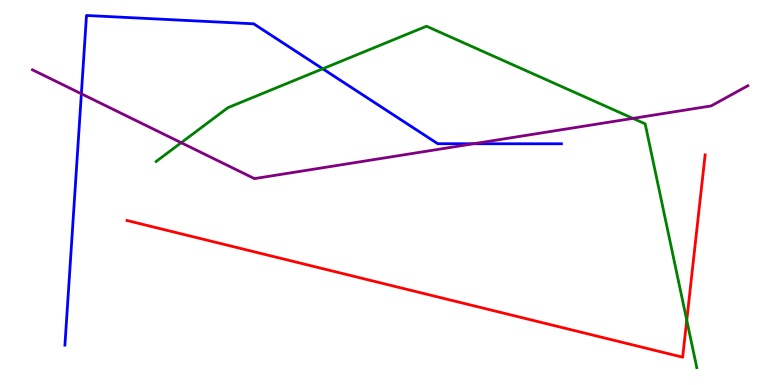[{'lines': ['blue', 'red'], 'intersections': []}, {'lines': ['green', 'red'], 'intersections': [{'x': 8.86, 'y': 1.68}]}, {'lines': ['purple', 'red'], 'intersections': []}, {'lines': ['blue', 'green'], 'intersections': [{'x': 4.16, 'y': 8.21}]}, {'lines': ['blue', 'purple'], 'intersections': [{'x': 1.05, 'y': 7.56}, {'x': 6.11, 'y': 6.27}]}, {'lines': ['green', 'purple'], 'intersections': [{'x': 2.34, 'y': 6.29}, {'x': 8.17, 'y': 6.93}]}]